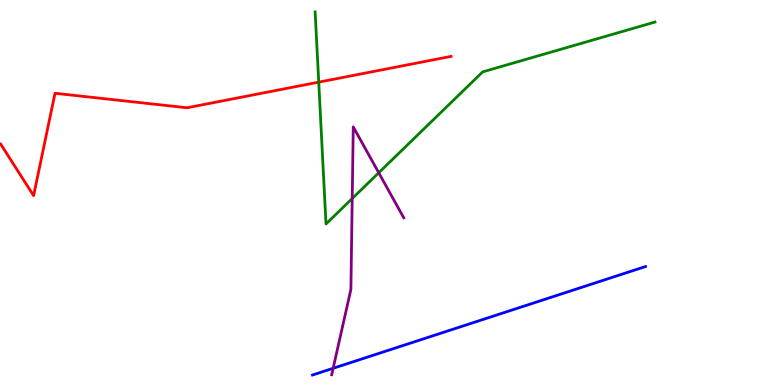[{'lines': ['blue', 'red'], 'intersections': []}, {'lines': ['green', 'red'], 'intersections': [{'x': 4.11, 'y': 7.87}]}, {'lines': ['purple', 'red'], 'intersections': []}, {'lines': ['blue', 'green'], 'intersections': []}, {'lines': ['blue', 'purple'], 'intersections': [{'x': 4.3, 'y': 0.434}]}, {'lines': ['green', 'purple'], 'intersections': [{'x': 4.54, 'y': 4.84}, {'x': 4.89, 'y': 5.51}]}]